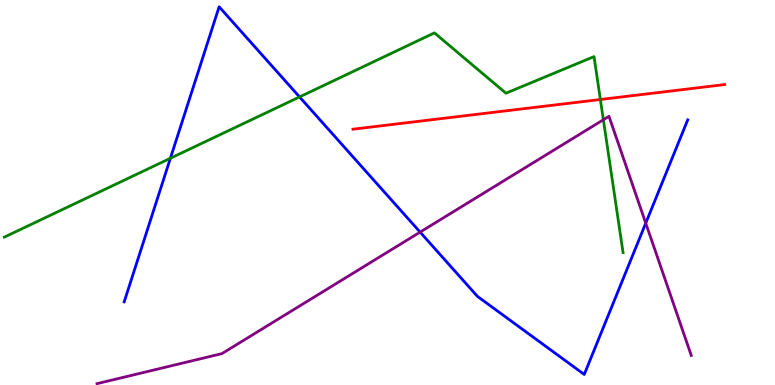[{'lines': ['blue', 'red'], 'intersections': []}, {'lines': ['green', 'red'], 'intersections': [{'x': 7.75, 'y': 7.42}]}, {'lines': ['purple', 'red'], 'intersections': []}, {'lines': ['blue', 'green'], 'intersections': [{'x': 2.2, 'y': 5.89}, {'x': 3.87, 'y': 7.48}]}, {'lines': ['blue', 'purple'], 'intersections': [{'x': 5.42, 'y': 3.97}, {'x': 8.33, 'y': 4.2}]}, {'lines': ['green', 'purple'], 'intersections': [{'x': 7.79, 'y': 6.89}]}]